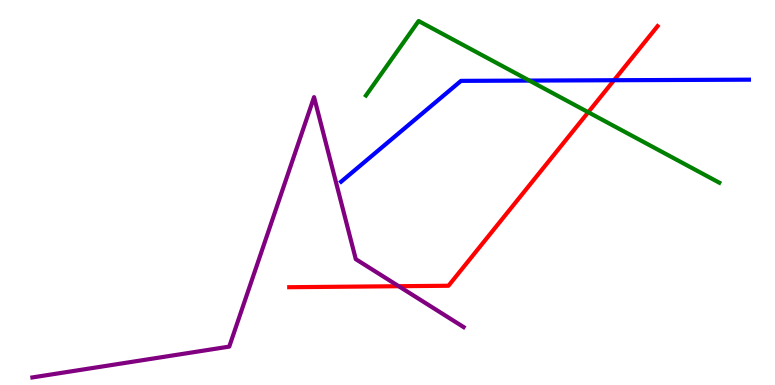[{'lines': ['blue', 'red'], 'intersections': [{'x': 7.92, 'y': 7.92}]}, {'lines': ['green', 'red'], 'intersections': [{'x': 7.59, 'y': 7.08}]}, {'lines': ['purple', 'red'], 'intersections': [{'x': 5.14, 'y': 2.57}]}, {'lines': ['blue', 'green'], 'intersections': [{'x': 6.83, 'y': 7.91}]}, {'lines': ['blue', 'purple'], 'intersections': []}, {'lines': ['green', 'purple'], 'intersections': []}]